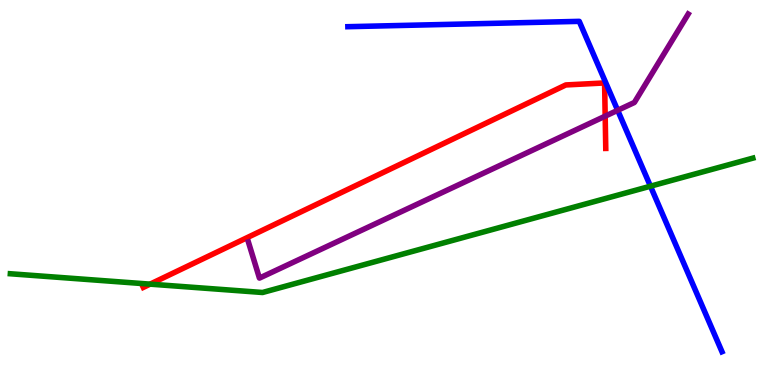[{'lines': ['blue', 'red'], 'intersections': []}, {'lines': ['green', 'red'], 'intersections': [{'x': 1.94, 'y': 2.62}]}, {'lines': ['purple', 'red'], 'intersections': [{'x': 7.81, 'y': 6.98}]}, {'lines': ['blue', 'green'], 'intersections': [{'x': 8.39, 'y': 5.16}]}, {'lines': ['blue', 'purple'], 'intersections': [{'x': 7.97, 'y': 7.13}]}, {'lines': ['green', 'purple'], 'intersections': []}]